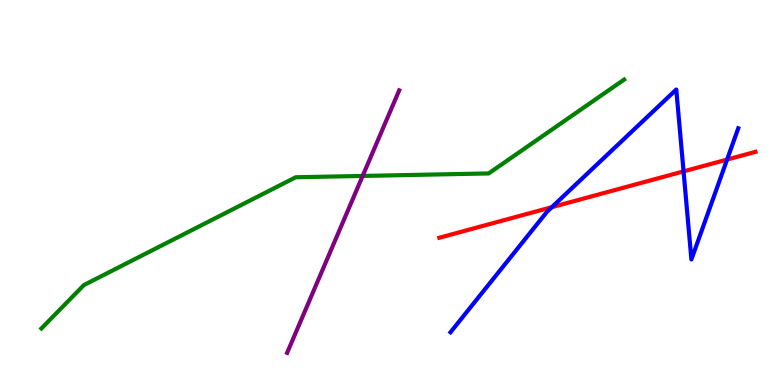[{'lines': ['blue', 'red'], 'intersections': [{'x': 7.12, 'y': 4.62}, {'x': 8.82, 'y': 5.55}, {'x': 9.38, 'y': 5.86}]}, {'lines': ['green', 'red'], 'intersections': []}, {'lines': ['purple', 'red'], 'intersections': []}, {'lines': ['blue', 'green'], 'intersections': []}, {'lines': ['blue', 'purple'], 'intersections': []}, {'lines': ['green', 'purple'], 'intersections': [{'x': 4.68, 'y': 5.43}]}]